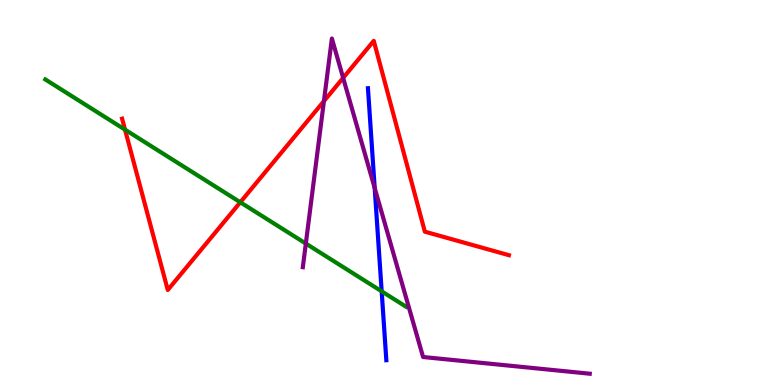[{'lines': ['blue', 'red'], 'intersections': []}, {'lines': ['green', 'red'], 'intersections': [{'x': 1.61, 'y': 6.63}, {'x': 3.1, 'y': 4.75}]}, {'lines': ['purple', 'red'], 'intersections': [{'x': 4.18, 'y': 7.37}, {'x': 4.43, 'y': 7.98}]}, {'lines': ['blue', 'green'], 'intersections': [{'x': 4.92, 'y': 2.43}]}, {'lines': ['blue', 'purple'], 'intersections': [{'x': 4.83, 'y': 5.12}]}, {'lines': ['green', 'purple'], 'intersections': [{'x': 3.95, 'y': 3.67}]}]